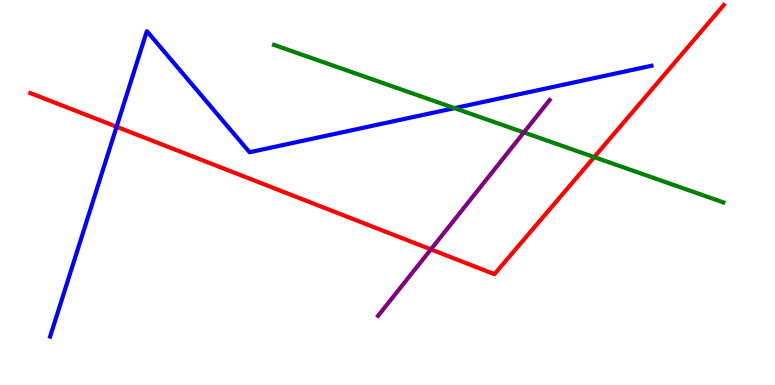[{'lines': ['blue', 'red'], 'intersections': [{'x': 1.5, 'y': 6.71}]}, {'lines': ['green', 'red'], 'intersections': [{'x': 7.67, 'y': 5.92}]}, {'lines': ['purple', 'red'], 'intersections': [{'x': 5.56, 'y': 3.52}]}, {'lines': ['blue', 'green'], 'intersections': [{'x': 5.86, 'y': 7.19}]}, {'lines': ['blue', 'purple'], 'intersections': []}, {'lines': ['green', 'purple'], 'intersections': [{'x': 6.76, 'y': 6.56}]}]